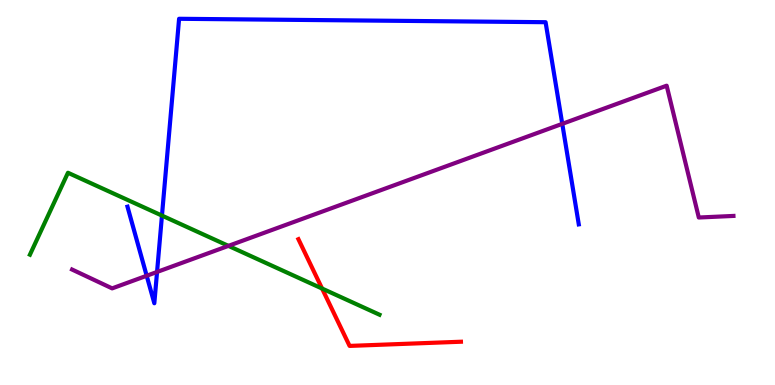[{'lines': ['blue', 'red'], 'intersections': []}, {'lines': ['green', 'red'], 'intersections': [{'x': 4.16, 'y': 2.51}]}, {'lines': ['purple', 'red'], 'intersections': []}, {'lines': ['blue', 'green'], 'intersections': [{'x': 2.09, 'y': 4.4}]}, {'lines': ['blue', 'purple'], 'intersections': [{'x': 1.89, 'y': 2.84}, {'x': 2.03, 'y': 2.94}, {'x': 7.26, 'y': 6.78}]}, {'lines': ['green', 'purple'], 'intersections': [{'x': 2.95, 'y': 3.61}]}]